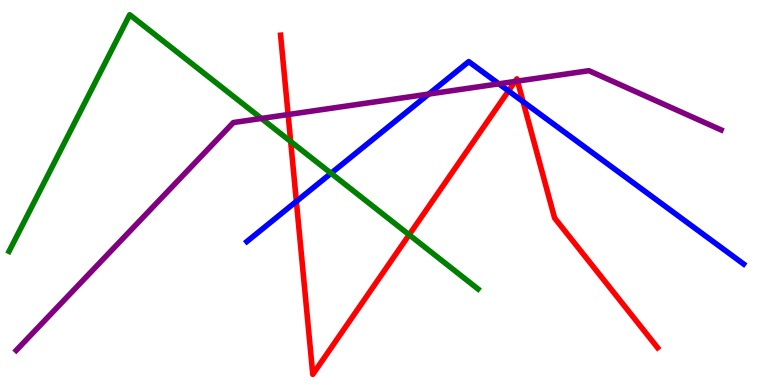[{'lines': ['blue', 'red'], 'intersections': [{'x': 3.82, 'y': 4.77}, {'x': 6.56, 'y': 7.64}, {'x': 6.75, 'y': 7.36}]}, {'lines': ['green', 'red'], 'intersections': [{'x': 3.75, 'y': 6.32}, {'x': 5.28, 'y': 3.9}]}, {'lines': ['purple', 'red'], 'intersections': [{'x': 3.72, 'y': 7.02}, {'x': 6.65, 'y': 7.88}, {'x': 6.68, 'y': 7.89}]}, {'lines': ['blue', 'green'], 'intersections': [{'x': 4.27, 'y': 5.5}]}, {'lines': ['blue', 'purple'], 'intersections': [{'x': 5.53, 'y': 7.56}, {'x': 6.44, 'y': 7.82}]}, {'lines': ['green', 'purple'], 'intersections': [{'x': 3.37, 'y': 6.92}]}]